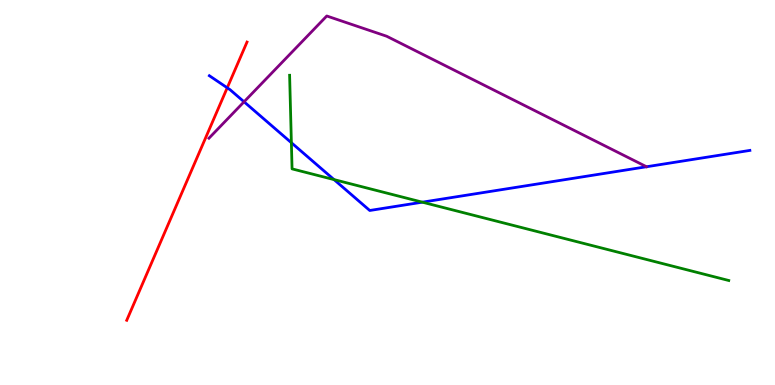[{'lines': ['blue', 'red'], 'intersections': [{'x': 2.93, 'y': 7.72}]}, {'lines': ['green', 'red'], 'intersections': []}, {'lines': ['purple', 'red'], 'intersections': []}, {'lines': ['blue', 'green'], 'intersections': [{'x': 3.76, 'y': 6.29}, {'x': 4.31, 'y': 5.34}, {'x': 5.45, 'y': 4.75}]}, {'lines': ['blue', 'purple'], 'intersections': [{'x': 3.15, 'y': 7.36}]}, {'lines': ['green', 'purple'], 'intersections': []}]